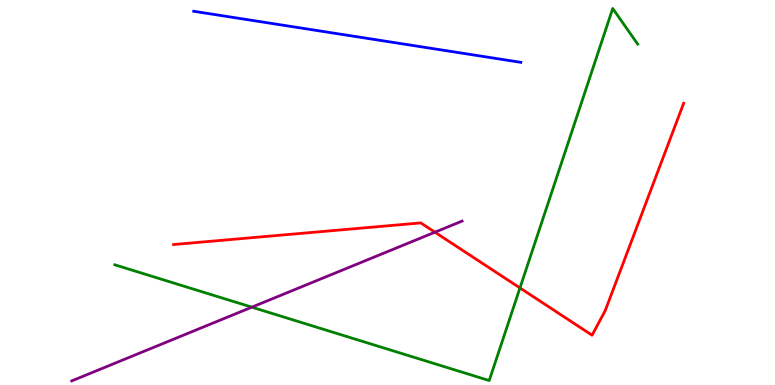[{'lines': ['blue', 'red'], 'intersections': []}, {'lines': ['green', 'red'], 'intersections': [{'x': 6.71, 'y': 2.52}]}, {'lines': ['purple', 'red'], 'intersections': [{'x': 5.61, 'y': 3.97}]}, {'lines': ['blue', 'green'], 'intersections': []}, {'lines': ['blue', 'purple'], 'intersections': []}, {'lines': ['green', 'purple'], 'intersections': [{'x': 3.25, 'y': 2.02}]}]